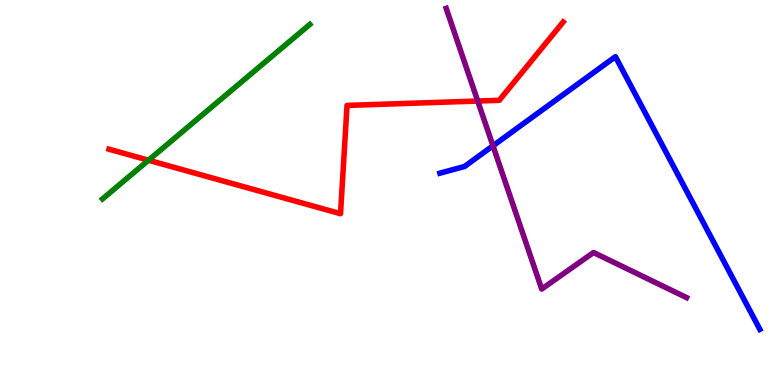[{'lines': ['blue', 'red'], 'intersections': []}, {'lines': ['green', 'red'], 'intersections': [{'x': 1.92, 'y': 5.84}]}, {'lines': ['purple', 'red'], 'intersections': [{'x': 6.16, 'y': 7.38}]}, {'lines': ['blue', 'green'], 'intersections': []}, {'lines': ['blue', 'purple'], 'intersections': [{'x': 6.36, 'y': 6.21}]}, {'lines': ['green', 'purple'], 'intersections': []}]